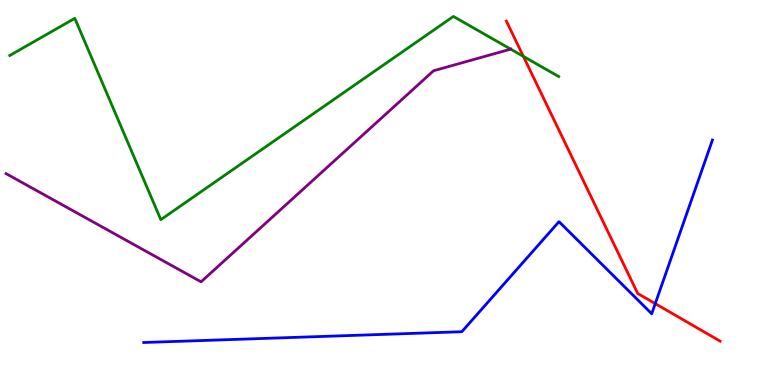[{'lines': ['blue', 'red'], 'intersections': [{'x': 8.45, 'y': 2.11}]}, {'lines': ['green', 'red'], 'intersections': [{'x': 6.75, 'y': 8.54}]}, {'lines': ['purple', 'red'], 'intersections': []}, {'lines': ['blue', 'green'], 'intersections': []}, {'lines': ['blue', 'purple'], 'intersections': []}, {'lines': ['green', 'purple'], 'intersections': [{'x': 6.59, 'y': 8.72}]}]